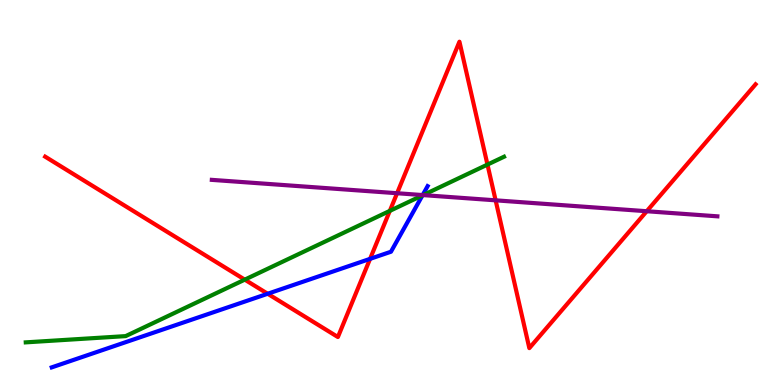[{'lines': ['blue', 'red'], 'intersections': [{'x': 3.45, 'y': 2.37}, {'x': 4.78, 'y': 3.28}]}, {'lines': ['green', 'red'], 'intersections': [{'x': 3.16, 'y': 2.74}, {'x': 5.03, 'y': 4.52}, {'x': 6.29, 'y': 5.73}]}, {'lines': ['purple', 'red'], 'intersections': [{'x': 5.12, 'y': 4.98}, {'x': 6.4, 'y': 4.8}, {'x': 8.34, 'y': 4.51}]}, {'lines': ['blue', 'green'], 'intersections': [{'x': 5.45, 'y': 4.92}]}, {'lines': ['blue', 'purple'], 'intersections': [{'x': 5.45, 'y': 4.93}]}, {'lines': ['green', 'purple'], 'intersections': [{'x': 5.46, 'y': 4.93}]}]